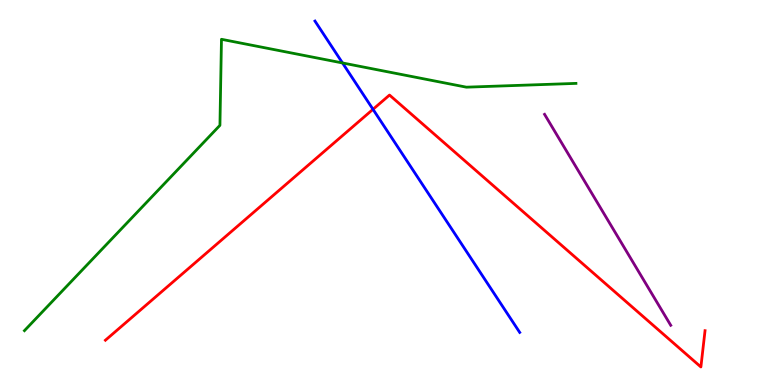[{'lines': ['blue', 'red'], 'intersections': [{'x': 4.81, 'y': 7.16}]}, {'lines': ['green', 'red'], 'intersections': []}, {'lines': ['purple', 'red'], 'intersections': []}, {'lines': ['blue', 'green'], 'intersections': [{'x': 4.42, 'y': 8.36}]}, {'lines': ['blue', 'purple'], 'intersections': []}, {'lines': ['green', 'purple'], 'intersections': []}]